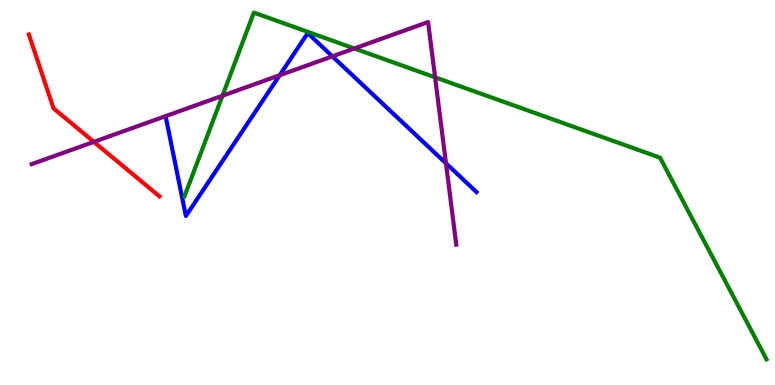[{'lines': ['blue', 'red'], 'intersections': []}, {'lines': ['green', 'red'], 'intersections': []}, {'lines': ['purple', 'red'], 'intersections': [{'x': 1.21, 'y': 6.32}]}, {'lines': ['blue', 'green'], 'intersections': []}, {'lines': ['blue', 'purple'], 'intersections': [{'x': 3.61, 'y': 8.05}, {'x': 4.29, 'y': 8.54}, {'x': 5.75, 'y': 5.76}]}, {'lines': ['green', 'purple'], 'intersections': [{'x': 2.87, 'y': 7.51}, {'x': 4.57, 'y': 8.74}, {'x': 5.61, 'y': 7.99}]}]